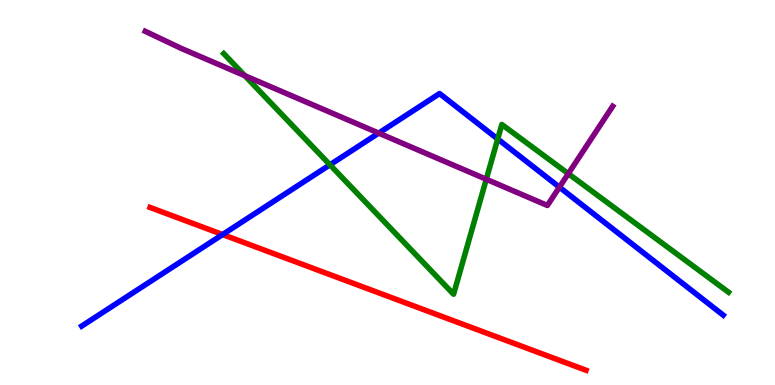[{'lines': ['blue', 'red'], 'intersections': [{'x': 2.87, 'y': 3.91}]}, {'lines': ['green', 'red'], 'intersections': []}, {'lines': ['purple', 'red'], 'intersections': []}, {'lines': ['blue', 'green'], 'intersections': [{'x': 4.26, 'y': 5.72}, {'x': 6.42, 'y': 6.39}]}, {'lines': ['blue', 'purple'], 'intersections': [{'x': 4.89, 'y': 6.54}, {'x': 7.22, 'y': 5.14}]}, {'lines': ['green', 'purple'], 'intersections': [{'x': 3.16, 'y': 8.03}, {'x': 6.27, 'y': 5.34}, {'x': 7.33, 'y': 5.49}]}]